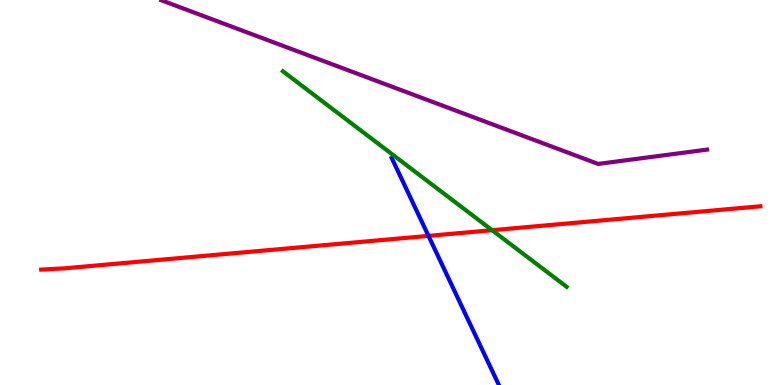[{'lines': ['blue', 'red'], 'intersections': [{'x': 5.53, 'y': 3.87}]}, {'lines': ['green', 'red'], 'intersections': [{'x': 6.35, 'y': 4.02}]}, {'lines': ['purple', 'red'], 'intersections': []}, {'lines': ['blue', 'green'], 'intersections': []}, {'lines': ['blue', 'purple'], 'intersections': []}, {'lines': ['green', 'purple'], 'intersections': []}]